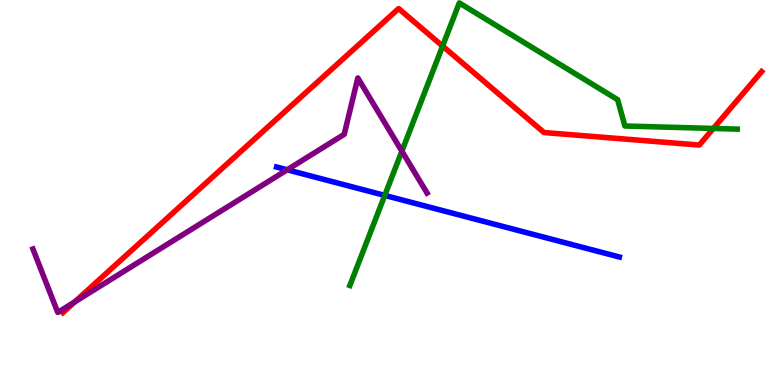[{'lines': ['blue', 'red'], 'intersections': []}, {'lines': ['green', 'red'], 'intersections': [{'x': 5.71, 'y': 8.8}, {'x': 9.2, 'y': 6.66}]}, {'lines': ['purple', 'red'], 'intersections': [{'x': 0.963, 'y': 2.16}]}, {'lines': ['blue', 'green'], 'intersections': [{'x': 4.96, 'y': 4.92}]}, {'lines': ['blue', 'purple'], 'intersections': [{'x': 3.71, 'y': 5.59}]}, {'lines': ['green', 'purple'], 'intersections': [{'x': 5.19, 'y': 6.07}]}]